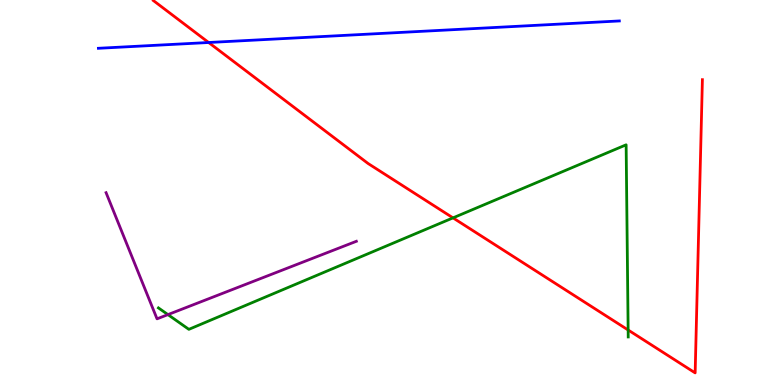[{'lines': ['blue', 'red'], 'intersections': [{'x': 2.69, 'y': 8.9}]}, {'lines': ['green', 'red'], 'intersections': [{'x': 5.85, 'y': 4.34}, {'x': 8.11, 'y': 1.43}]}, {'lines': ['purple', 'red'], 'intersections': []}, {'lines': ['blue', 'green'], 'intersections': []}, {'lines': ['blue', 'purple'], 'intersections': []}, {'lines': ['green', 'purple'], 'intersections': [{'x': 2.17, 'y': 1.83}]}]